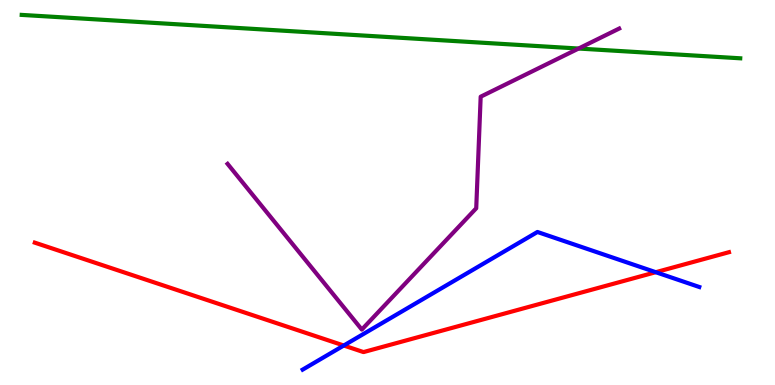[{'lines': ['blue', 'red'], 'intersections': [{'x': 4.44, 'y': 1.03}, {'x': 8.46, 'y': 2.93}]}, {'lines': ['green', 'red'], 'intersections': []}, {'lines': ['purple', 'red'], 'intersections': []}, {'lines': ['blue', 'green'], 'intersections': []}, {'lines': ['blue', 'purple'], 'intersections': []}, {'lines': ['green', 'purple'], 'intersections': [{'x': 7.47, 'y': 8.74}]}]